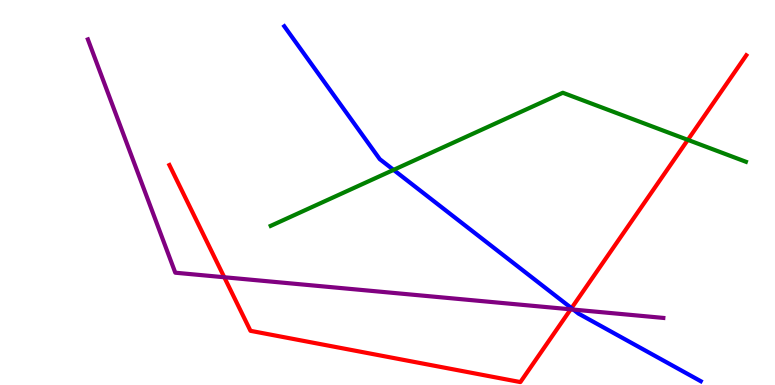[{'lines': ['blue', 'red'], 'intersections': [{'x': 7.37, 'y': 2.0}]}, {'lines': ['green', 'red'], 'intersections': [{'x': 8.88, 'y': 6.37}]}, {'lines': ['purple', 'red'], 'intersections': [{'x': 2.89, 'y': 2.8}, {'x': 7.36, 'y': 1.97}]}, {'lines': ['blue', 'green'], 'intersections': [{'x': 5.08, 'y': 5.59}]}, {'lines': ['blue', 'purple'], 'intersections': [{'x': 7.4, 'y': 1.96}]}, {'lines': ['green', 'purple'], 'intersections': []}]